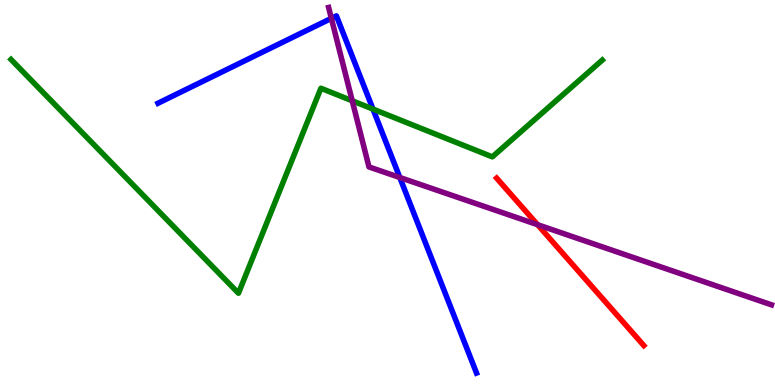[{'lines': ['blue', 'red'], 'intersections': []}, {'lines': ['green', 'red'], 'intersections': []}, {'lines': ['purple', 'red'], 'intersections': [{'x': 6.94, 'y': 4.16}]}, {'lines': ['blue', 'green'], 'intersections': [{'x': 4.81, 'y': 7.17}]}, {'lines': ['blue', 'purple'], 'intersections': [{'x': 4.28, 'y': 9.52}, {'x': 5.16, 'y': 5.39}]}, {'lines': ['green', 'purple'], 'intersections': [{'x': 4.54, 'y': 7.38}]}]